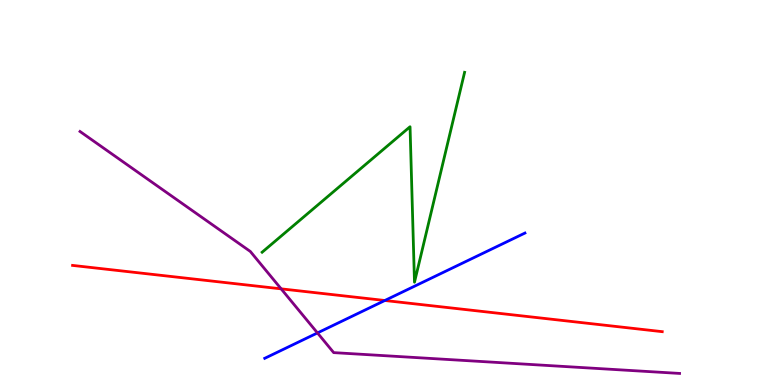[{'lines': ['blue', 'red'], 'intersections': [{'x': 4.97, 'y': 2.19}]}, {'lines': ['green', 'red'], 'intersections': []}, {'lines': ['purple', 'red'], 'intersections': [{'x': 3.63, 'y': 2.5}]}, {'lines': ['blue', 'green'], 'intersections': []}, {'lines': ['blue', 'purple'], 'intersections': [{'x': 4.1, 'y': 1.35}]}, {'lines': ['green', 'purple'], 'intersections': []}]